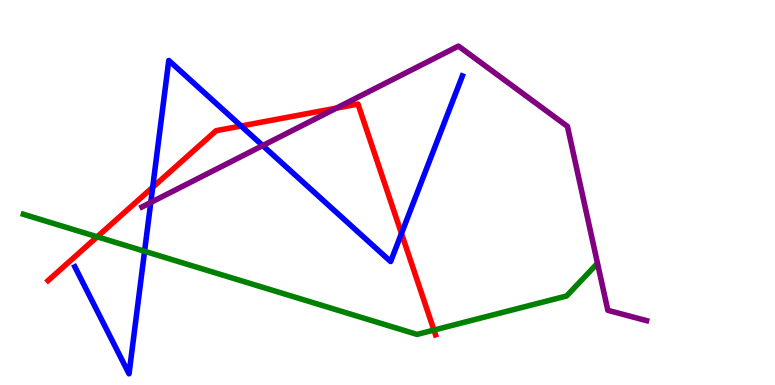[{'lines': ['blue', 'red'], 'intersections': [{'x': 1.97, 'y': 5.14}, {'x': 3.11, 'y': 6.73}, {'x': 5.18, 'y': 3.94}]}, {'lines': ['green', 'red'], 'intersections': [{'x': 1.25, 'y': 3.85}, {'x': 5.6, 'y': 1.43}]}, {'lines': ['purple', 'red'], 'intersections': [{'x': 4.34, 'y': 7.19}]}, {'lines': ['blue', 'green'], 'intersections': [{'x': 1.87, 'y': 3.47}]}, {'lines': ['blue', 'purple'], 'intersections': [{'x': 1.95, 'y': 4.74}, {'x': 3.39, 'y': 6.22}]}, {'lines': ['green', 'purple'], 'intersections': []}]